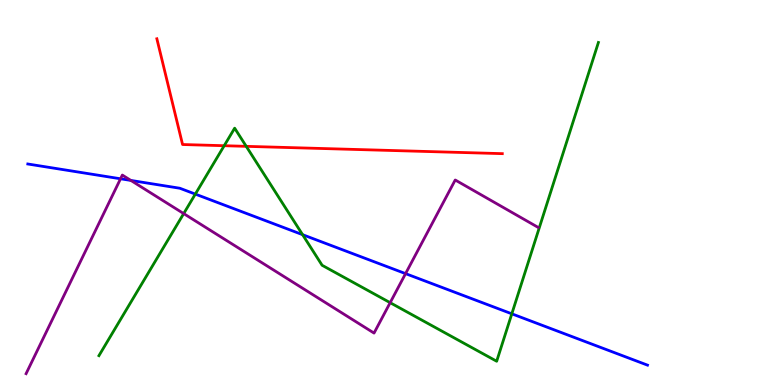[{'lines': ['blue', 'red'], 'intersections': []}, {'lines': ['green', 'red'], 'intersections': [{'x': 2.89, 'y': 6.22}, {'x': 3.18, 'y': 6.2}]}, {'lines': ['purple', 'red'], 'intersections': []}, {'lines': ['blue', 'green'], 'intersections': [{'x': 2.52, 'y': 4.96}, {'x': 3.9, 'y': 3.9}, {'x': 6.6, 'y': 1.85}]}, {'lines': ['blue', 'purple'], 'intersections': [{'x': 1.56, 'y': 5.36}, {'x': 1.69, 'y': 5.31}, {'x': 5.23, 'y': 2.89}]}, {'lines': ['green', 'purple'], 'intersections': [{'x': 2.37, 'y': 4.45}, {'x': 5.03, 'y': 2.14}]}]